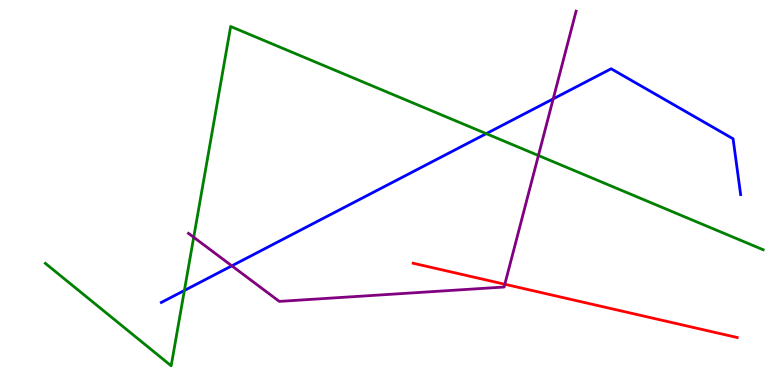[{'lines': ['blue', 'red'], 'intersections': []}, {'lines': ['green', 'red'], 'intersections': []}, {'lines': ['purple', 'red'], 'intersections': [{'x': 6.51, 'y': 2.62}]}, {'lines': ['blue', 'green'], 'intersections': [{'x': 2.38, 'y': 2.46}, {'x': 6.27, 'y': 6.53}]}, {'lines': ['blue', 'purple'], 'intersections': [{'x': 2.99, 'y': 3.1}, {'x': 7.14, 'y': 7.43}]}, {'lines': ['green', 'purple'], 'intersections': [{'x': 2.5, 'y': 3.84}, {'x': 6.95, 'y': 5.96}]}]